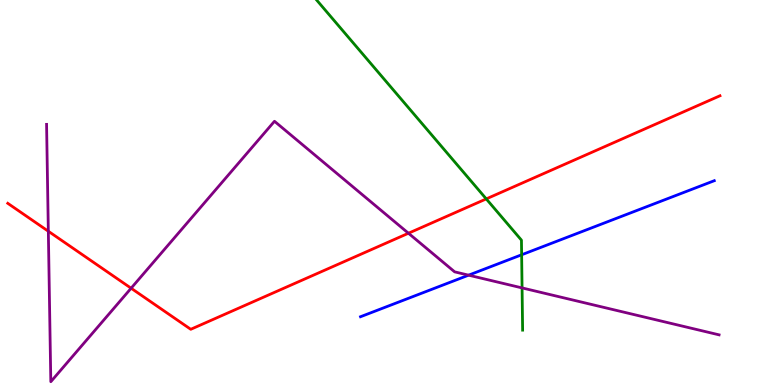[{'lines': ['blue', 'red'], 'intersections': []}, {'lines': ['green', 'red'], 'intersections': [{'x': 6.27, 'y': 4.83}]}, {'lines': ['purple', 'red'], 'intersections': [{'x': 0.624, 'y': 3.99}, {'x': 1.69, 'y': 2.51}, {'x': 5.27, 'y': 3.94}]}, {'lines': ['blue', 'green'], 'intersections': [{'x': 6.73, 'y': 3.38}]}, {'lines': ['blue', 'purple'], 'intersections': [{'x': 6.05, 'y': 2.85}]}, {'lines': ['green', 'purple'], 'intersections': [{'x': 6.74, 'y': 2.52}]}]